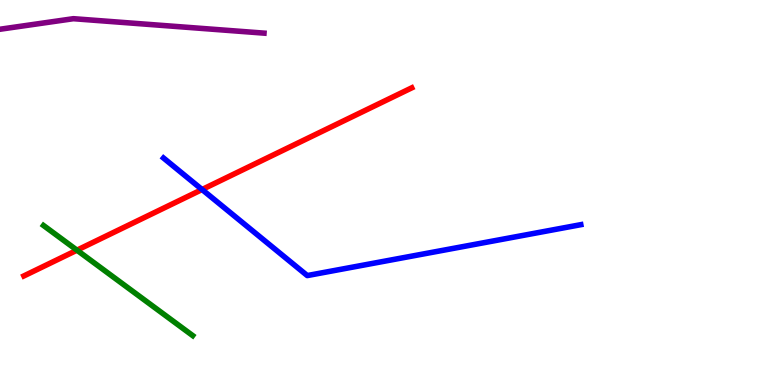[{'lines': ['blue', 'red'], 'intersections': [{'x': 2.61, 'y': 5.08}]}, {'lines': ['green', 'red'], 'intersections': [{'x': 0.993, 'y': 3.5}]}, {'lines': ['purple', 'red'], 'intersections': []}, {'lines': ['blue', 'green'], 'intersections': []}, {'lines': ['blue', 'purple'], 'intersections': []}, {'lines': ['green', 'purple'], 'intersections': []}]